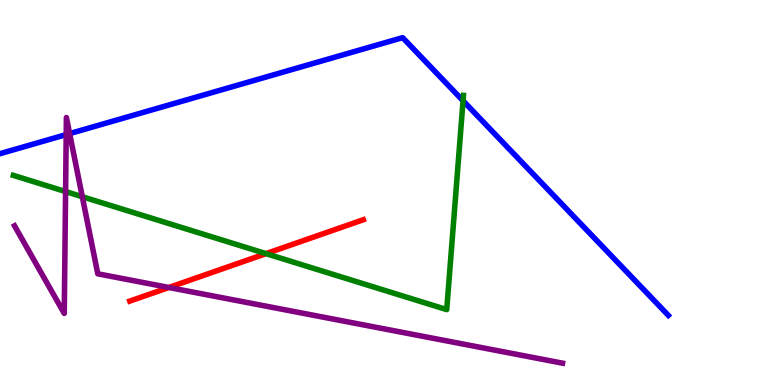[{'lines': ['blue', 'red'], 'intersections': []}, {'lines': ['green', 'red'], 'intersections': [{'x': 3.43, 'y': 3.41}]}, {'lines': ['purple', 'red'], 'intersections': [{'x': 2.18, 'y': 2.53}]}, {'lines': ['blue', 'green'], 'intersections': [{'x': 5.97, 'y': 7.38}]}, {'lines': ['blue', 'purple'], 'intersections': [{'x': 0.854, 'y': 6.5}, {'x': 0.898, 'y': 6.53}]}, {'lines': ['green', 'purple'], 'intersections': [{'x': 0.846, 'y': 5.02}, {'x': 1.06, 'y': 4.89}]}]